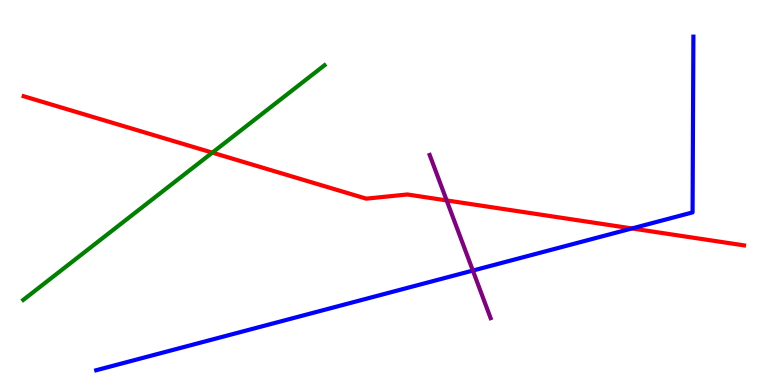[{'lines': ['blue', 'red'], 'intersections': [{'x': 8.15, 'y': 4.07}]}, {'lines': ['green', 'red'], 'intersections': [{'x': 2.74, 'y': 6.04}]}, {'lines': ['purple', 'red'], 'intersections': [{'x': 5.76, 'y': 4.79}]}, {'lines': ['blue', 'green'], 'intersections': []}, {'lines': ['blue', 'purple'], 'intersections': [{'x': 6.1, 'y': 2.97}]}, {'lines': ['green', 'purple'], 'intersections': []}]